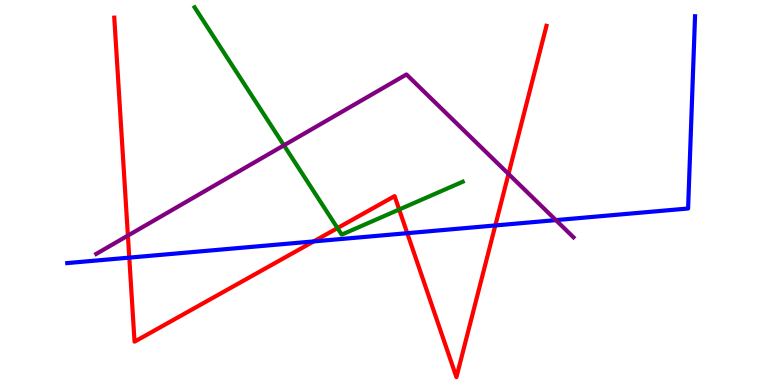[{'lines': ['blue', 'red'], 'intersections': [{'x': 1.67, 'y': 3.31}, {'x': 4.05, 'y': 3.73}, {'x': 5.25, 'y': 3.94}, {'x': 6.39, 'y': 4.14}]}, {'lines': ['green', 'red'], 'intersections': [{'x': 4.35, 'y': 4.08}, {'x': 5.15, 'y': 4.56}]}, {'lines': ['purple', 'red'], 'intersections': [{'x': 1.65, 'y': 3.88}, {'x': 6.56, 'y': 5.48}]}, {'lines': ['blue', 'green'], 'intersections': []}, {'lines': ['blue', 'purple'], 'intersections': [{'x': 7.17, 'y': 4.28}]}, {'lines': ['green', 'purple'], 'intersections': [{'x': 3.66, 'y': 6.23}]}]